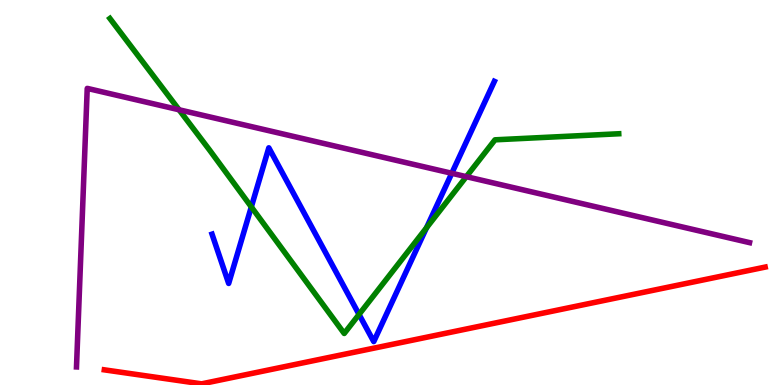[{'lines': ['blue', 'red'], 'intersections': []}, {'lines': ['green', 'red'], 'intersections': []}, {'lines': ['purple', 'red'], 'intersections': []}, {'lines': ['blue', 'green'], 'intersections': [{'x': 3.24, 'y': 4.63}, {'x': 4.63, 'y': 1.83}, {'x': 5.5, 'y': 4.08}]}, {'lines': ['blue', 'purple'], 'intersections': [{'x': 5.83, 'y': 5.5}]}, {'lines': ['green', 'purple'], 'intersections': [{'x': 2.31, 'y': 7.15}, {'x': 6.02, 'y': 5.41}]}]